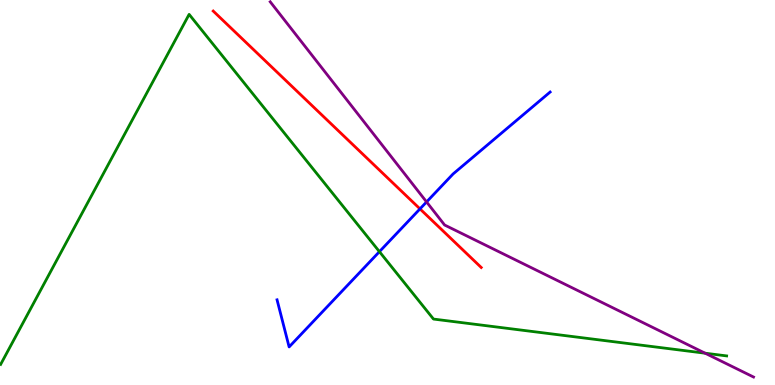[{'lines': ['blue', 'red'], 'intersections': [{'x': 5.42, 'y': 4.57}]}, {'lines': ['green', 'red'], 'intersections': []}, {'lines': ['purple', 'red'], 'intersections': []}, {'lines': ['blue', 'green'], 'intersections': [{'x': 4.9, 'y': 3.46}]}, {'lines': ['blue', 'purple'], 'intersections': [{'x': 5.5, 'y': 4.76}]}, {'lines': ['green', 'purple'], 'intersections': [{'x': 9.1, 'y': 0.826}]}]